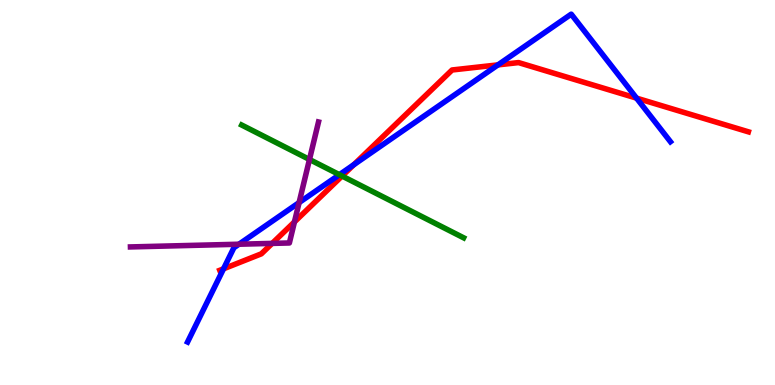[{'lines': ['blue', 'red'], 'intersections': [{'x': 2.88, 'y': 3.02}, {'x': 4.57, 'y': 5.72}, {'x': 6.43, 'y': 8.31}, {'x': 8.21, 'y': 7.45}]}, {'lines': ['green', 'red'], 'intersections': [{'x': 4.41, 'y': 5.43}]}, {'lines': ['purple', 'red'], 'intersections': [{'x': 3.51, 'y': 3.68}, {'x': 3.8, 'y': 4.24}]}, {'lines': ['blue', 'green'], 'intersections': [{'x': 4.38, 'y': 5.46}]}, {'lines': ['blue', 'purple'], 'intersections': [{'x': 3.08, 'y': 3.66}, {'x': 3.86, 'y': 4.74}]}, {'lines': ['green', 'purple'], 'intersections': [{'x': 3.99, 'y': 5.86}]}]